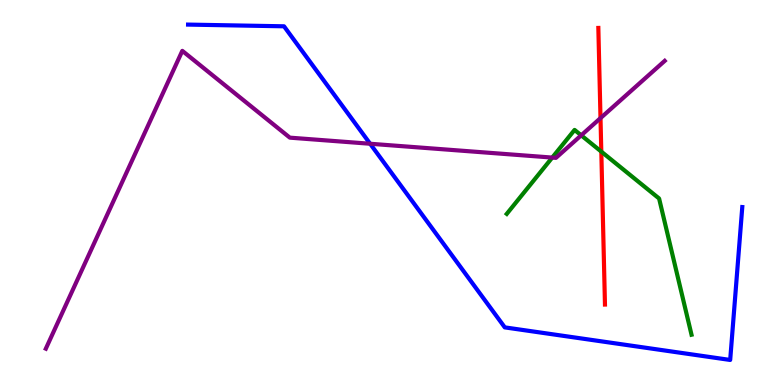[{'lines': ['blue', 'red'], 'intersections': []}, {'lines': ['green', 'red'], 'intersections': [{'x': 7.76, 'y': 6.06}]}, {'lines': ['purple', 'red'], 'intersections': [{'x': 7.75, 'y': 6.93}]}, {'lines': ['blue', 'green'], 'intersections': []}, {'lines': ['blue', 'purple'], 'intersections': [{'x': 4.78, 'y': 6.27}]}, {'lines': ['green', 'purple'], 'intersections': [{'x': 7.13, 'y': 5.91}, {'x': 7.5, 'y': 6.49}]}]